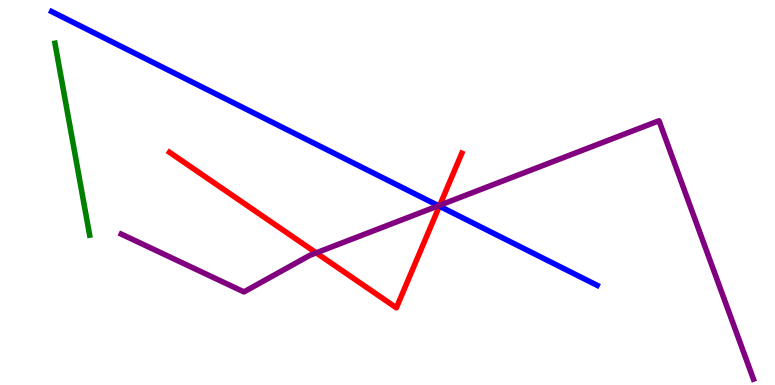[{'lines': ['blue', 'red'], 'intersections': [{'x': 5.67, 'y': 4.65}]}, {'lines': ['green', 'red'], 'intersections': []}, {'lines': ['purple', 'red'], 'intersections': [{'x': 4.08, 'y': 3.43}, {'x': 5.67, 'y': 4.67}]}, {'lines': ['blue', 'green'], 'intersections': []}, {'lines': ['blue', 'purple'], 'intersections': [{'x': 5.66, 'y': 4.66}]}, {'lines': ['green', 'purple'], 'intersections': []}]